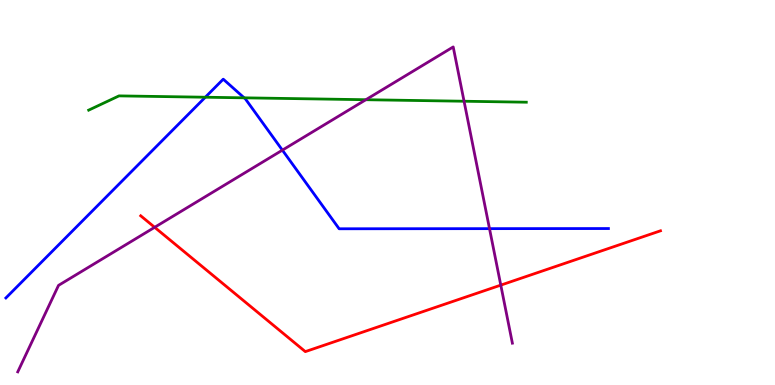[{'lines': ['blue', 'red'], 'intersections': []}, {'lines': ['green', 'red'], 'intersections': []}, {'lines': ['purple', 'red'], 'intersections': [{'x': 2.0, 'y': 4.1}, {'x': 6.46, 'y': 2.59}]}, {'lines': ['blue', 'green'], 'intersections': [{'x': 2.65, 'y': 7.47}, {'x': 3.15, 'y': 7.46}]}, {'lines': ['blue', 'purple'], 'intersections': [{'x': 3.64, 'y': 6.1}, {'x': 6.32, 'y': 4.06}]}, {'lines': ['green', 'purple'], 'intersections': [{'x': 4.72, 'y': 7.41}, {'x': 5.99, 'y': 7.37}]}]